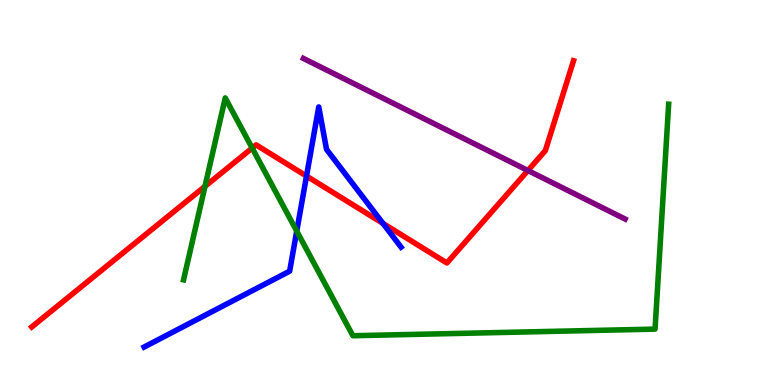[{'lines': ['blue', 'red'], 'intersections': [{'x': 3.95, 'y': 5.43}, {'x': 4.94, 'y': 4.2}]}, {'lines': ['green', 'red'], 'intersections': [{'x': 2.64, 'y': 5.16}, {'x': 3.25, 'y': 6.15}]}, {'lines': ['purple', 'red'], 'intersections': [{'x': 6.81, 'y': 5.57}]}, {'lines': ['blue', 'green'], 'intersections': [{'x': 3.83, 'y': 4.0}]}, {'lines': ['blue', 'purple'], 'intersections': []}, {'lines': ['green', 'purple'], 'intersections': []}]